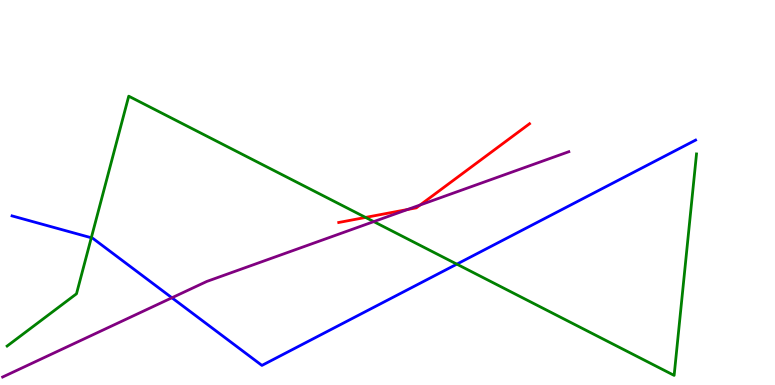[{'lines': ['blue', 'red'], 'intersections': []}, {'lines': ['green', 'red'], 'intersections': [{'x': 4.72, 'y': 4.35}]}, {'lines': ['purple', 'red'], 'intersections': [{'x': 5.26, 'y': 4.56}, {'x': 5.42, 'y': 4.68}]}, {'lines': ['blue', 'green'], 'intersections': [{'x': 1.18, 'y': 3.82}, {'x': 5.89, 'y': 3.14}]}, {'lines': ['blue', 'purple'], 'intersections': [{'x': 2.22, 'y': 2.27}]}, {'lines': ['green', 'purple'], 'intersections': [{'x': 4.82, 'y': 4.24}]}]